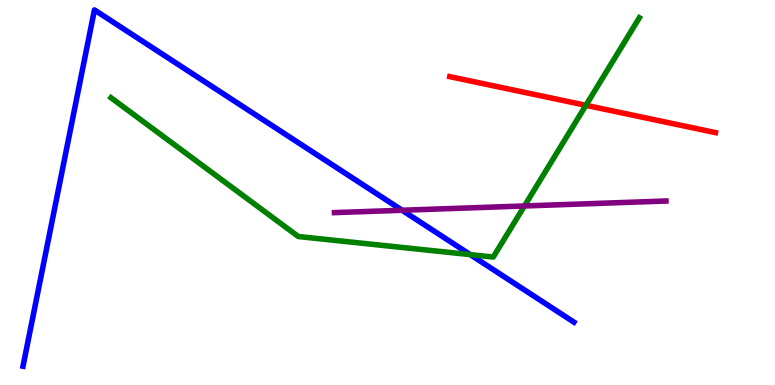[{'lines': ['blue', 'red'], 'intersections': []}, {'lines': ['green', 'red'], 'intersections': [{'x': 7.56, 'y': 7.26}]}, {'lines': ['purple', 'red'], 'intersections': []}, {'lines': ['blue', 'green'], 'intersections': [{'x': 6.07, 'y': 3.39}]}, {'lines': ['blue', 'purple'], 'intersections': [{'x': 5.19, 'y': 4.54}]}, {'lines': ['green', 'purple'], 'intersections': [{'x': 6.77, 'y': 4.65}]}]